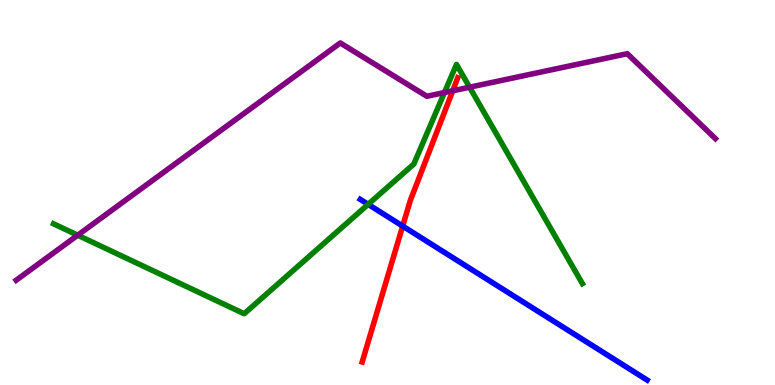[{'lines': ['blue', 'red'], 'intersections': [{'x': 5.2, 'y': 4.13}]}, {'lines': ['green', 'red'], 'intersections': []}, {'lines': ['purple', 'red'], 'intersections': [{'x': 5.84, 'y': 7.64}]}, {'lines': ['blue', 'green'], 'intersections': [{'x': 4.75, 'y': 4.69}]}, {'lines': ['blue', 'purple'], 'intersections': []}, {'lines': ['green', 'purple'], 'intersections': [{'x': 1.0, 'y': 3.89}, {'x': 5.73, 'y': 7.6}, {'x': 6.06, 'y': 7.73}]}]